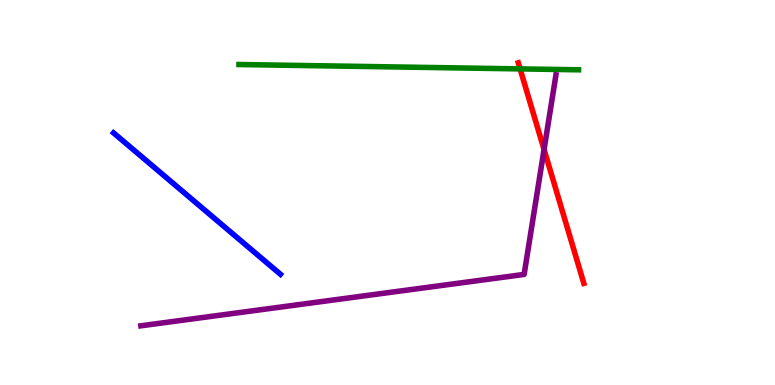[{'lines': ['blue', 'red'], 'intersections': []}, {'lines': ['green', 'red'], 'intersections': [{'x': 6.71, 'y': 8.21}]}, {'lines': ['purple', 'red'], 'intersections': [{'x': 7.02, 'y': 6.12}]}, {'lines': ['blue', 'green'], 'intersections': []}, {'lines': ['blue', 'purple'], 'intersections': []}, {'lines': ['green', 'purple'], 'intersections': []}]